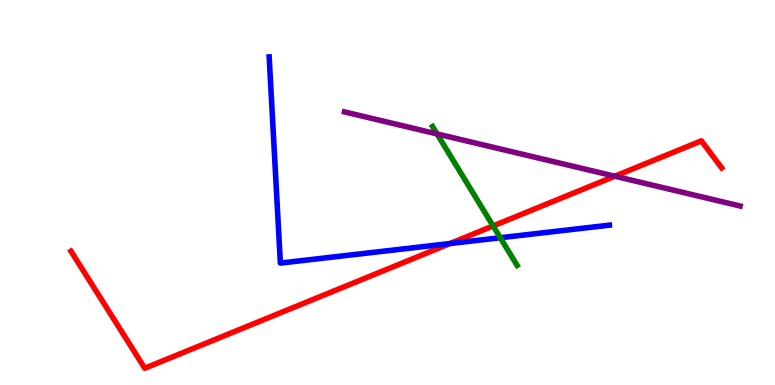[{'lines': ['blue', 'red'], 'intersections': [{'x': 5.81, 'y': 3.67}]}, {'lines': ['green', 'red'], 'intersections': [{'x': 6.36, 'y': 4.13}]}, {'lines': ['purple', 'red'], 'intersections': [{'x': 7.93, 'y': 5.42}]}, {'lines': ['blue', 'green'], 'intersections': [{'x': 6.46, 'y': 3.82}]}, {'lines': ['blue', 'purple'], 'intersections': []}, {'lines': ['green', 'purple'], 'intersections': [{'x': 5.64, 'y': 6.52}]}]